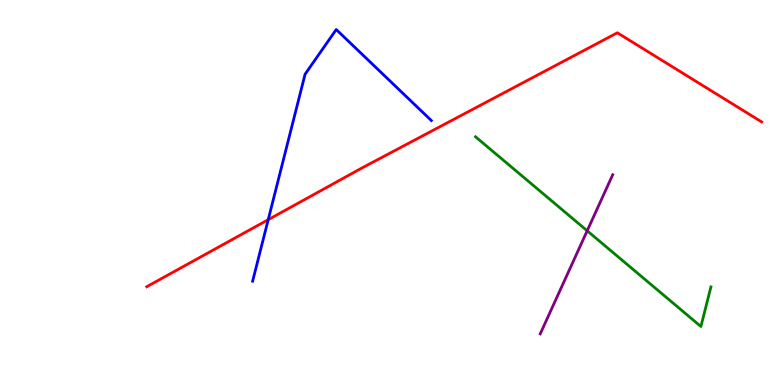[{'lines': ['blue', 'red'], 'intersections': [{'x': 3.46, 'y': 4.29}]}, {'lines': ['green', 'red'], 'intersections': []}, {'lines': ['purple', 'red'], 'intersections': []}, {'lines': ['blue', 'green'], 'intersections': []}, {'lines': ['blue', 'purple'], 'intersections': []}, {'lines': ['green', 'purple'], 'intersections': [{'x': 7.58, 'y': 4.01}]}]